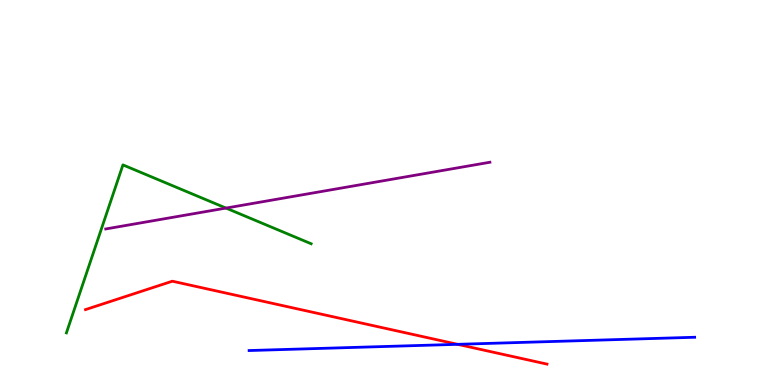[{'lines': ['blue', 'red'], 'intersections': [{'x': 5.9, 'y': 1.06}]}, {'lines': ['green', 'red'], 'intersections': []}, {'lines': ['purple', 'red'], 'intersections': []}, {'lines': ['blue', 'green'], 'intersections': []}, {'lines': ['blue', 'purple'], 'intersections': []}, {'lines': ['green', 'purple'], 'intersections': [{'x': 2.92, 'y': 4.6}]}]